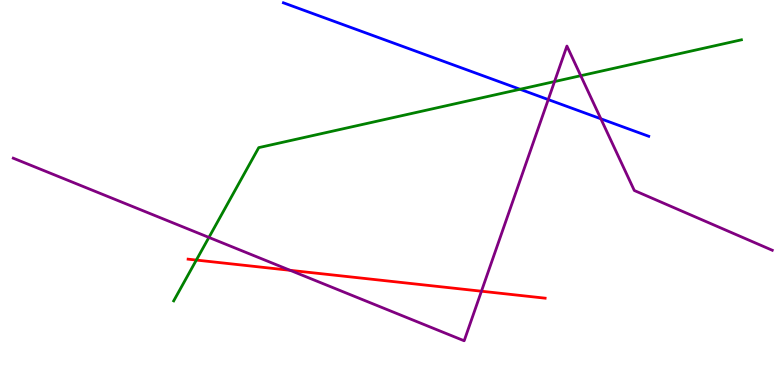[{'lines': ['blue', 'red'], 'intersections': []}, {'lines': ['green', 'red'], 'intersections': [{'x': 2.53, 'y': 3.25}]}, {'lines': ['purple', 'red'], 'intersections': [{'x': 3.74, 'y': 2.98}, {'x': 6.21, 'y': 2.44}]}, {'lines': ['blue', 'green'], 'intersections': [{'x': 6.71, 'y': 7.68}]}, {'lines': ['blue', 'purple'], 'intersections': [{'x': 7.07, 'y': 7.41}, {'x': 7.75, 'y': 6.91}]}, {'lines': ['green', 'purple'], 'intersections': [{'x': 2.7, 'y': 3.83}, {'x': 7.16, 'y': 7.88}, {'x': 7.49, 'y': 8.03}]}]